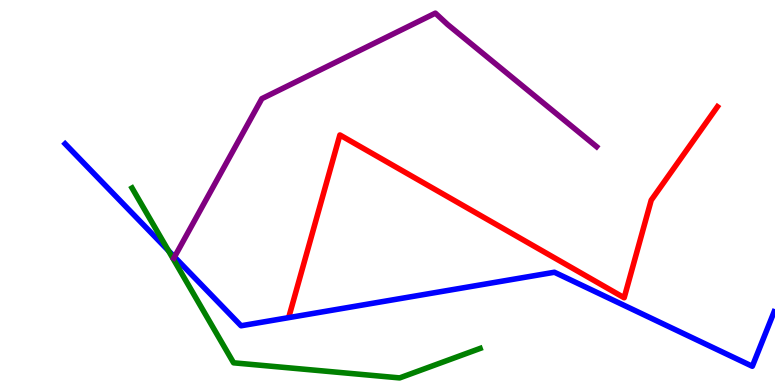[{'lines': ['blue', 'red'], 'intersections': []}, {'lines': ['green', 'red'], 'intersections': []}, {'lines': ['purple', 'red'], 'intersections': []}, {'lines': ['blue', 'green'], 'intersections': [{'x': 2.17, 'y': 3.49}]}, {'lines': ['blue', 'purple'], 'intersections': [{'x': 2.25, 'y': 3.33}]}, {'lines': ['green', 'purple'], 'intersections': []}]